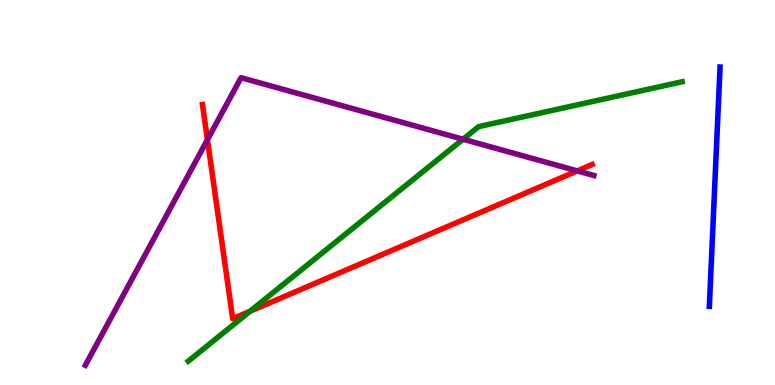[{'lines': ['blue', 'red'], 'intersections': []}, {'lines': ['green', 'red'], 'intersections': [{'x': 3.23, 'y': 1.92}]}, {'lines': ['purple', 'red'], 'intersections': [{'x': 2.68, 'y': 6.37}, {'x': 7.45, 'y': 5.56}]}, {'lines': ['blue', 'green'], 'intersections': []}, {'lines': ['blue', 'purple'], 'intersections': []}, {'lines': ['green', 'purple'], 'intersections': [{'x': 5.97, 'y': 6.38}]}]